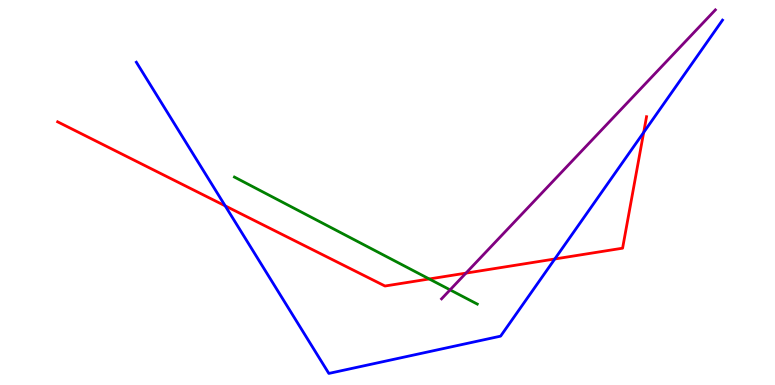[{'lines': ['blue', 'red'], 'intersections': [{'x': 2.91, 'y': 4.65}, {'x': 7.16, 'y': 3.27}, {'x': 8.31, 'y': 6.56}]}, {'lines': ['green', 'red'], 'intersections': [{'x': 5.54, 'y': 2.75}]}, {'lines': ['purple', 'red'], 'intersections': [{'x': 6.01, 'y': 2.91}]}, {'lines': ['blue', 'green'], 'intersections': []}, {'lines': ['blue', 'purple'], 'intersections': []}, {'lines': ['green', 'purple'], 'intersections': [{'x': 5.81, 'y': 2.47}]}]